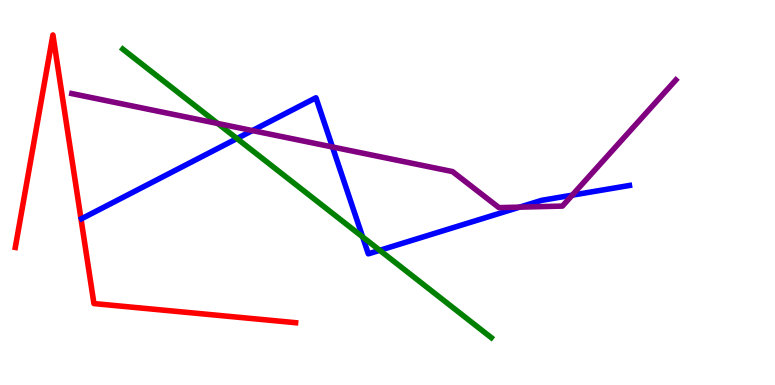[{'lines': ['blue', 'red'], 'intersections': []}, {'lines': ['green', 'red'], 'intersections': []}, {'lines': ['purple', 'red'], 'intersections': []}, {'lines': ['blue', 'green'], 'intersections': [{'x': 3.06, 'y': 6.4}, {'x': 4.68, 'y': 3.85}, {'x': 4.9, 'y': 3.5}]}, {'lines': ['blue', 'purple'], 'intersections': [{'x': 3.26, 'y': 6.61}, {'x': 4.29, 'y': 6.18}, {'x': 6.71, 'y': 4.62}, {'x': 7.38, 'y': 4.93}]}, {'lines': ['green', 'purple'], 'intersections': [{'x': 2.81, 'y': 6.79}]}]